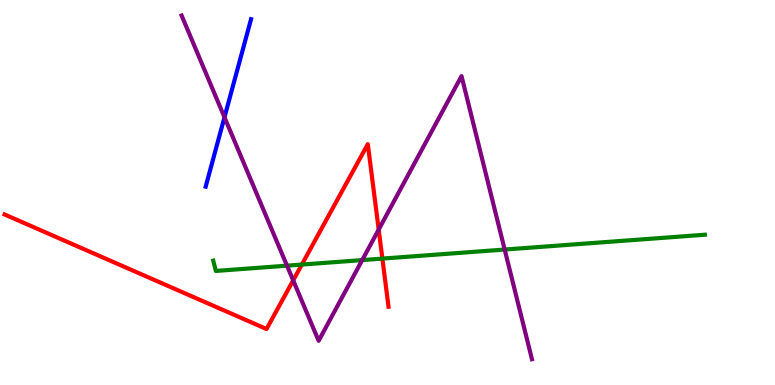[{'lines': ['blue', 'red'], 'intersections': []}, {'lines': ['green', 'red'], 'intersections': [{'x': 3.89, 'y': 3.13}, {'x': 4.93, 'y': 3.28}]}, {'lines': ['purple', 'red'], 'intersections': [{'x': 3.78, 'y': 2.72}, {'x': 4.89, 'y': 4.04}]}, {'lines': ['blue', 'green'], 'intersections': []}, {'lines': ['blue', 'purple'], 'intersections': [{'x': 2.9, 'y': 6.95}]}, {'lines': ['green', 'purple'], 'intersections': [{'x': 3.7, 'y': 3.1}, {'x': 4.67, 'y': 3.24}, {'x': 6.51, 'y': 3.52}]}]